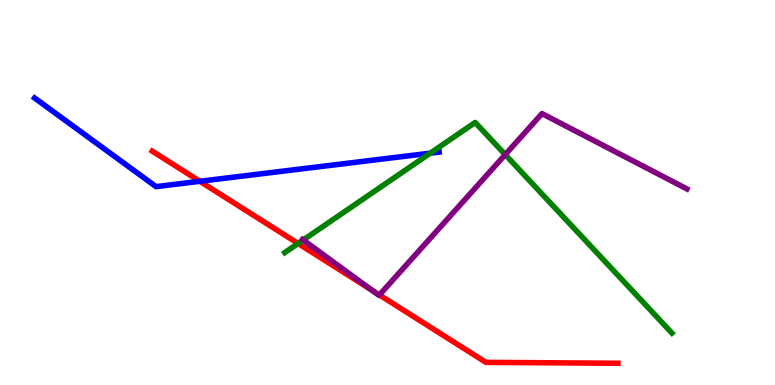[{'lines': ['blue', 'red'], 'intersections': [{'x': 2.58, 'y': 5.29}]}, {'lines': ['green', 'red'], 'intersections': [{'x': 3.85, 'y': 3.68}]}, {'lines': ['purple', 'red'], 'intersections': [{'x': 4.8, 'y': 2.46}, {'x': 4.9, 'y': 2.34}]}, {'lines': ['blue', 'green'], 'intersections': [{'x': 5.55, 'y': 6.02}]}, {'lines': ['blue', 'purple'], 'intersections': []}, {'lines': ['green', 'purple'], 'intersections': [{'x': 3.91, 'y': 3.77}, {'x': 6.52, 'y': 5.98}]}]